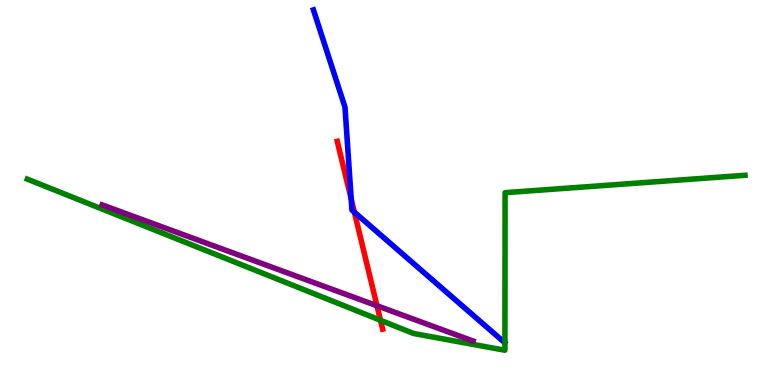[{'lines': ['blue', 'red'], 'intersections': [{'x': 4.53, 'y': 4.83}, {'x': 4.57, 'y': 4.49}]}, {'lines': ['green', 'red'], 'intersections': [{'x': 4.91, 'y': 1.68}]}, {'lines': ['purple', 'red'], 'intersections': [{'x': 4.86, 'y': 2.06}]}, {'lines': ['blue', 'green'], 'intersections': []}, {'lines': ['blue', 'purple'], 'intersections': []}, {'lines': ['green', 'purple'], 'intersections': []}]